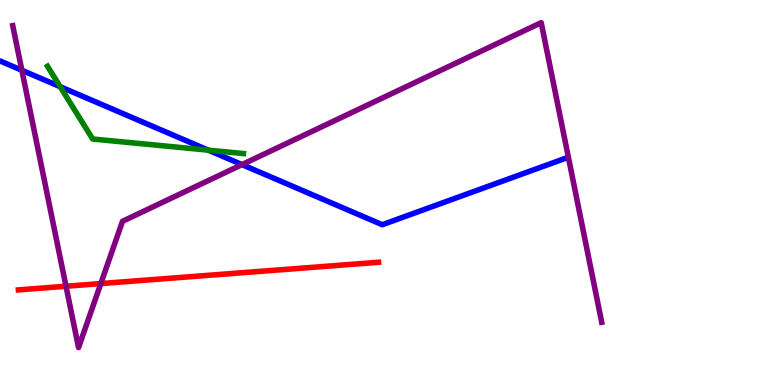[{'lines': ['blue', 'red'], 'intersections': []}, {'lines': ['green', 'red'], 'intersections': []}, {'lines': ['purple', 'red'], 'intersections': [{'x': 0.852, 'y': 2.57}, {'x': 1.3, 'y': 2.63}]}, {'lines': ['blue', 'green'], 'intersections': [{'x': 0.776, 'y': 7.75}, {'x': 2.69, 'y': 6.1}]}, {'lines': ['blue', 'purple'], 'intersections': [{'x': 0.282, 'y': 8.17}, {'x': 3.12, 'y': 5.72}]}, {'lines': ['green', 'purple'], 'intersections': []}]